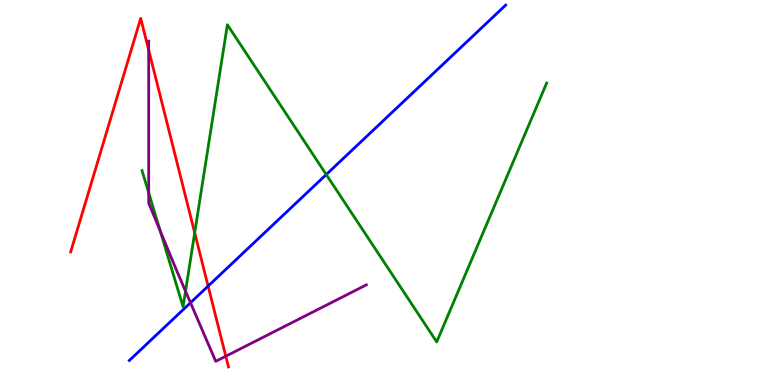[{'lines': ['blue', 'red'], 'intersections': [{'x': 2.69, 'y': 2.57}]}, {'lines': ['green', 'red'], 'intersections': [{'x': 2.51, 'y': 3.95}]}, {'lines': ['purple', 'red'], 'intersections': [{'x': 1.92, 'y': 8.7}, {'x': 2.91, 'y': 0.747}]}, {'lines': ['blue', 'green'], 'intersections': [{'x': 4.21, 'y': 5.47}]}, {'lines': ['blue', 'purple'], 'intersections': [{'x': 2.46, 'y': 2.14}]}, {'lines': ['green', 'purple'], 'intersections': [{'x': 1.92, 'y': 4.99}, {'x': 2.07, 'y': 4.01}, {'x': 2.39, 'y': 2.44}]}]